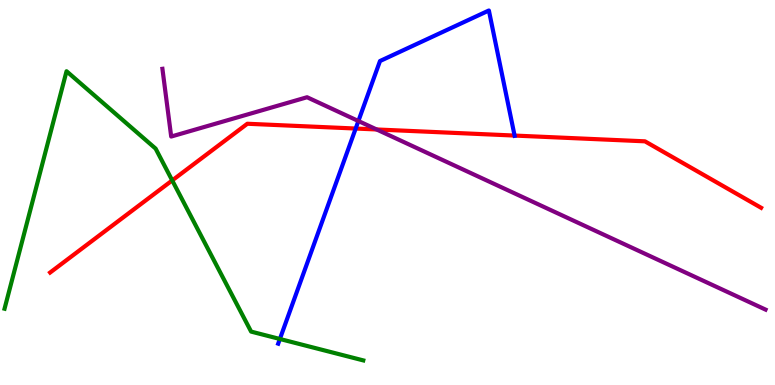[{'lines': ['blue', 'red'], 'intersections': [{'x': 4.59, 'y': 6.66}, {'x': 6.64, 'y': 6.48}]}, {'lines': ['green', 'red'], 'intersections': [{'x': 2.22, 'y': 5.31}]}, {'lines': ['purple', 'red'], 'intersections': [{'x': 4.86, 'y': 6.64}]}, {'lines': ['blue', 'green'], 'intersections': [{'x': 3.61, 'y': 1.2}]}, {'lines': ['blue', 'purple'], 'intersections': [{'x': 4.62, 'y': 6.86}]}, {'lines': ['green', 'purple'], 'intersections': []}]